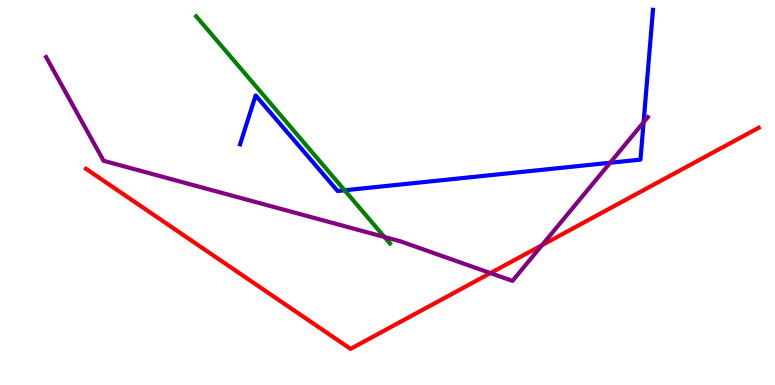[{'lines': ['blue', 'red'], 'intersections': []}, {'lines': ['green', 'red'], 'intersections': []}, {'lines': ['purple', 'red'], 'intersections': [{'x': 6.33, 'y': 2.91}, {'x': 6.99, 'y': 3.63}]}, {'lines': ['blue', 'green'], 'intersections': [{'x': 4.45, 'y': 5.06}]}, {'lines': ['blue', 'purple'], 'intersections': [{'x': 7.87, 'y': 5.77}, {'x': 8.3, 'y': 6.82}]}, {'lines': ['green', 'purple'], 'intersections': [{'x': 4.96, 'y': 3.84}]}]